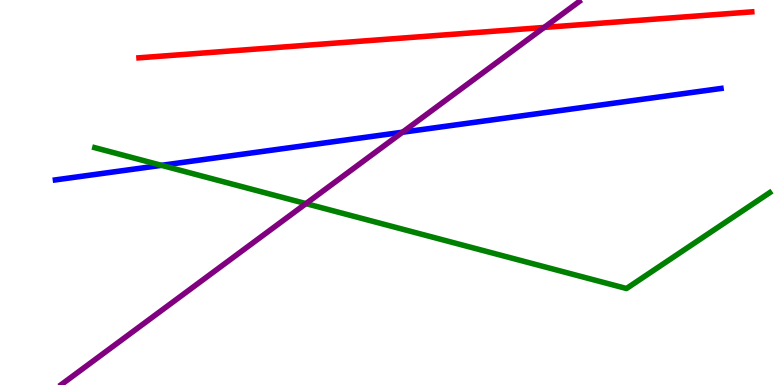[{'lines': ['blue', 'red'], 'intersections': []}, {'lines': ['green', 'red'], 'intersections': []}, {'lines': ['purple', 'red'], 'intersections': [{'x': 7.02, 'y': 9.29}]}, {'lines': ['blue', 'green'], 'intersections': [{'x': 2.08, 'y': 5.71}]}, {'lines': ['blue', 'purple'], 'intersections': [{'x': 5.19, 'y': 6.57}]}, {'lines': ['green', 'purple'], 'intersections': [{'x': 3.95, 'y': 4.71}]}]